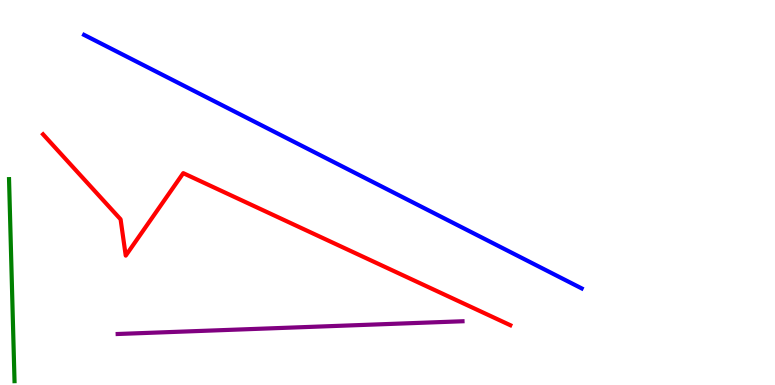[{'lines': ['blue', 'red'], 'intersections': []}, {'lines': ['green', 'red'], 'intersections': []}, {'lines': ['purple', 'red'], 'intersections': []}, {'lines': ['blue', 'green'], 'intersections': []}, {'lines': ['blue', 'purple'], 'intersections': []}, {'lines': ['green', 'purple'], 'intersections': []}]